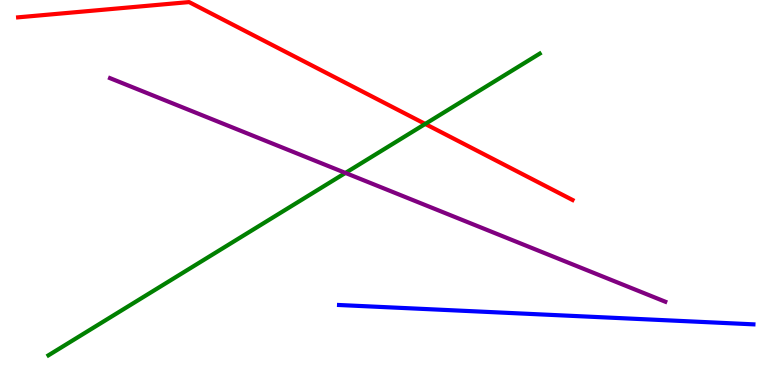[{'lines': ['blue', 'red'], 'intersections': []}, {'lines': ['green', 'red'], 'intersections': [{'x': 5.49, 'y': 6.78}]}, {'lines': ['purple', 'red'], 'intersections': []}, {'lines': ['blue', 'green'], 'intersections': []}, {'lines': ['blue', 'purple'], 'intersections': []}, {'lines': ['green', 'purple'], 'intersections': [{'x': 4.46, 'y': 5.51}]}]